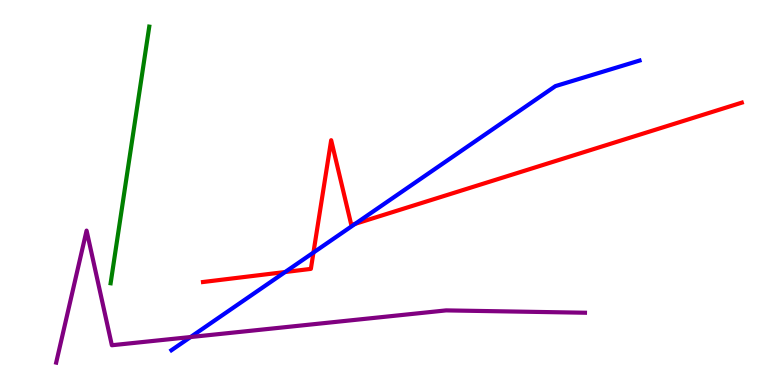[{'lines': ['blue', 'red'], 'intersections': [{'x': 3.68, 'y': 2.93}, {'x': 4.04, 'y': 3.44}, {'x': 4.58, 'y': 4.19}]}, {'lines': ['green', 'red'], 'intersections': []}, {'lines': ['purple', 'red'], 'intersections': []}, {'lines': ['blue', 'green'], 'intersections': []}, {'lines': ['blue', 'purple'], 'intersections': [{'x': 2.46, 'y': 1.25}]}, {'lines': ['green', 'purple'], 'intersections': []}]